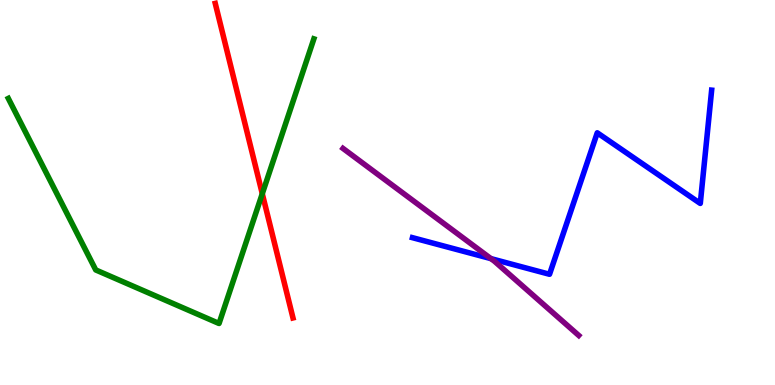[{'lines': ['blue', 'red'], 'intersections': []}, {'lines': ['green', 'red'], 'intersections': [{'x': 3.38, 'y': 4.97}]}, {'lines': ['purple', 'red'], 'intersections': []}, {'lines': ['blue', 'green'], 'intersections': []}, {'lines': ['blue', 'purple'], 'intersections': [{'x': 6.33, 'y': 3.28}]}, {'lines': ['green', 'purple'], 'intersections': []}]